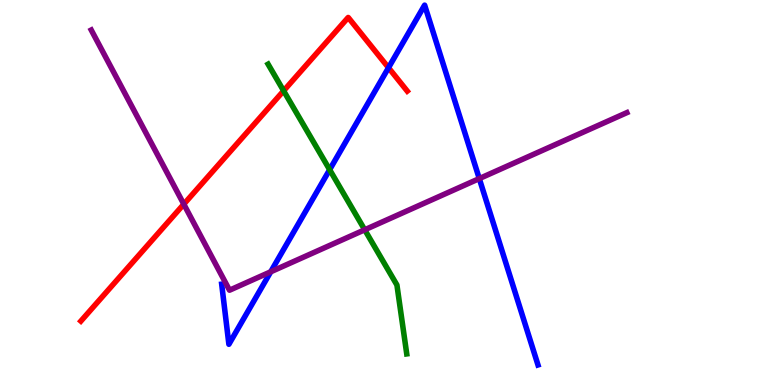[{'lines': ['blue', 'red'], 'intersections': [{'x': 5.01, 'y': 8.24}]}, {'lines': ['green', 'red'], 'intersections': [{'x': 3.66, 'y': 7.64}]}, {'lines': ['purple', 'red'], 'intersections': [{'x': 2.37, 'y': 4.7}]}, {'lines': ['blue', 'green'], 'intersections': [{'x': 4.25, 'y': 5.59}]}, {'lines': ['blue', 'purple'], 'intersections': [{'x': 3.49, 'y': 2.94}, {'x': 6.18, 'y': 5.36}]}, {'lines': ['green', 'purple'], 'intersections': [{'x': 4.71, 'y': 4.03}]}]